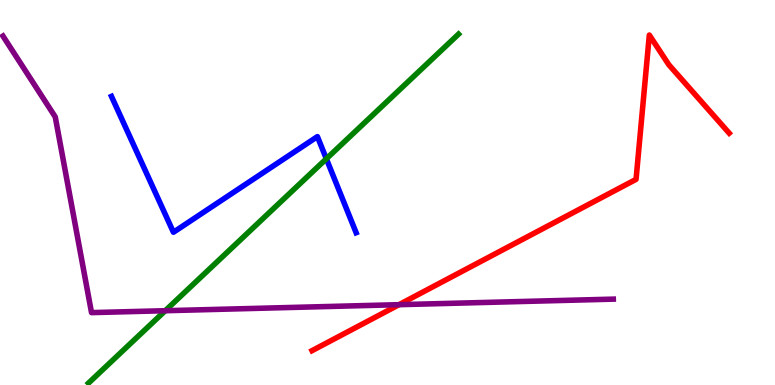[{'lines': ['blue', 'red'], 'intersections': []}, {'lines': ['green', 'red'], 'intersections': []}, {'lines': ['purple', 'red'], 'intersections': [{'x': 5.15, 'y': 2.09}]}, {'lines': ['blue', 'green'], 'intersections': [{'x': 4.21, 'y': 5.88}]}, {'lines': ['blue', 'purple'], 'intersections': []}, {'lines': ['green', 'purple'], 'intersections': [{'x': 2.13, 'y': 1.93}]}]